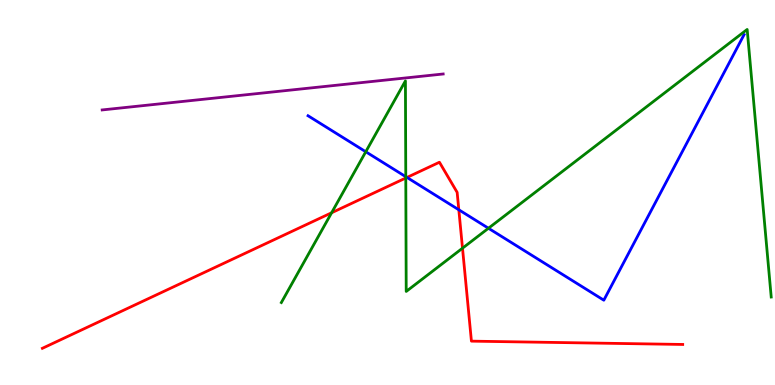[{'lines': ['blue', 'red'], 'intersections': [{'x': 5.25, 'y': 5.39}, {'x': 5.92, 'y': 4.55}]}, {'lines': ['green', 'red'], 'intersections': [{'x': 4.28, 'y': 4.47}, {'x': 5.24, 'y': 5.38}, {'x': 5.97, 'y': 3.55}]}, {'lines': ['purple', 'red'], 'intersections': []}, {'lines': ['blue', 'green'], 'intersections': [{'x': 4.72, 'y': 6.06}, {'x': 5.24, 'y': 5.41}, {'x': 6.3, 'y': 4.07}]}, {'lines': ['blue', 'purple'], 'intersections': []}, {'lines': ['green', 'purple'], 'intersections': []}]